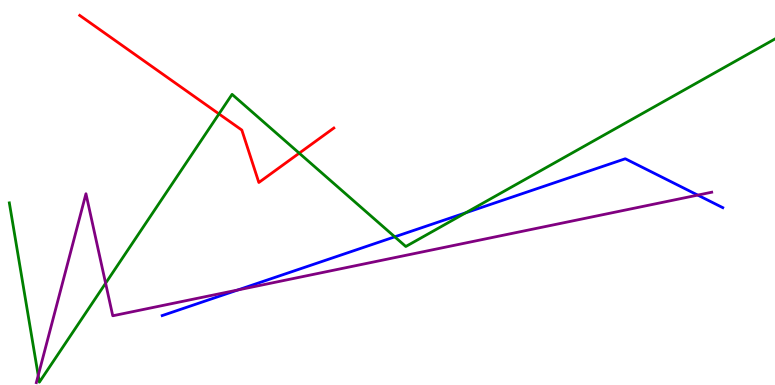[{'lines': ['blue', 'red'], 'intersections': []}, {'lines': ['green', 'red'], 'intersections': [{'x': 2.83, 'y': 7.04}, {'x': 3.86, 'y': 6.02}]}, {'lines': ['purple', 'red'], 'intersections': []}, {'lines': ['blue', 'green'], 'intersections': [{'x': 5.09, 'y': 3.85}, {'x': 6.01, 'y': 4.47}]}, {'lines': ['blue', 'purple'], 'intersections': [{'x': 3.07, 'y': 2.47}, {'x': 9.0, 'y': 4.93}]}, {'lines': ['green', 'purple'], 'intersections': [{'x': 0.493, 'y': 0.249}, {'x': 1.36, 'y': 2.64}]}]